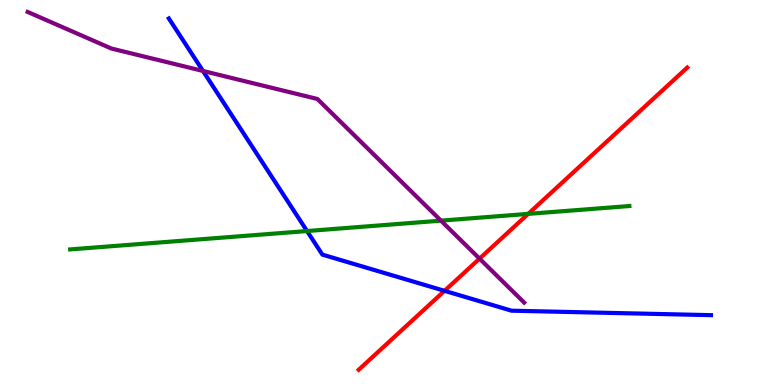[{'lines': ['blue', 'red'], 'intersections': [{'x': 5.74, 'y': 2.45}]}, {'lines': ['green', 'red'], 'intersections': [{'x': 6.82, 'y': 4.44}]}, {'lines': ['purple', 'red'], 'intersections': [{'x': 6.19, 'y': 3.28}]}, {'lines': ['blue', 'green'], 'intersections': [{'x': 3.96, 'y': 4.0}]}, {'lines': ['blue', 'purple'], 'intersections': [{'x': 2.62, 'y': 8.16}]}, {'lines': ['green', 'purple'], 'intersections': [{'x': 5.69, 'y': 4.27}]}]